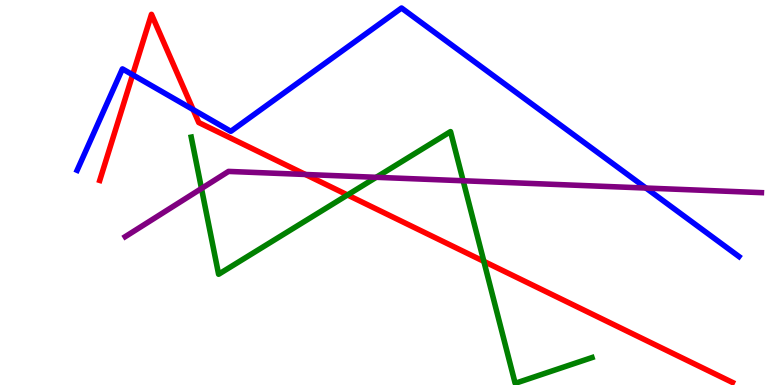[{'lines': ['blue', 'red'], 'intersections': [{'x': 1.71, 'y': 8.06}, {'x': 2.49, 'y': 7.15}]}, {'lines': ['green', 'red'], 'intersections': [{'x': 4.48, 'y': 4.94}, {'x': 6.24, 'y': 3.21}]}, {'lines': ['purple', 'red'], 'intersections': [{'x': 3.94, 'y': 5.47}]}, {'lines': ['blue', 'green'], 'intersections': []}, {'lines': ['blue', 'purple'], 'intersections': [{'x': 8.33, 'y': 5.12}]}, {'lines': ['green', 'purple'], 'intersections': [{'x': 2.6, 'y': 5.1}, {'x': 4.85, 'y': 5.39}, {'x': 5.98, 'y': 5.3}]}]